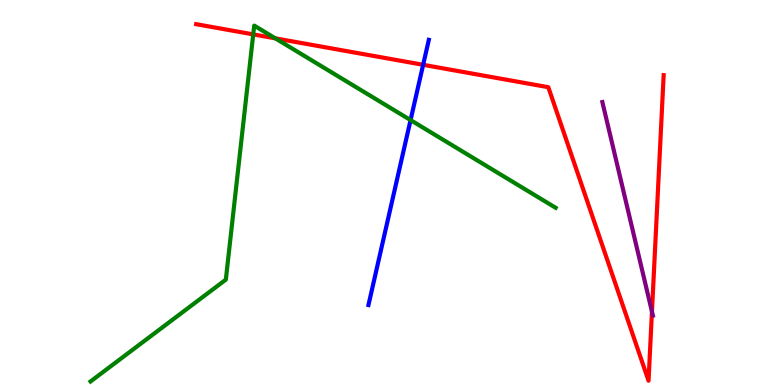[{'lines': ['blue', 'red'], 'intersections': [{'x': 5.46, 'y': 8.32}]}, {'lines': ['green', 'red'], 'intersections': [{'x': 3.27, 'y': 9.11}, {'x': 3.55, 'y': 9.0}]}, {'lines': ['purple', 'red'], 'intersections': [{'x': 8.41, 'y': 1.91}]}, {'lines': ['blue', 'green'], 'intersections': [{'x': 5.3, 'y': 6.88}]}, {'lines': ['blue', 'purple'], 'intersections': []}, {'lines': ['green', 'purple'], 'intersections': []}]